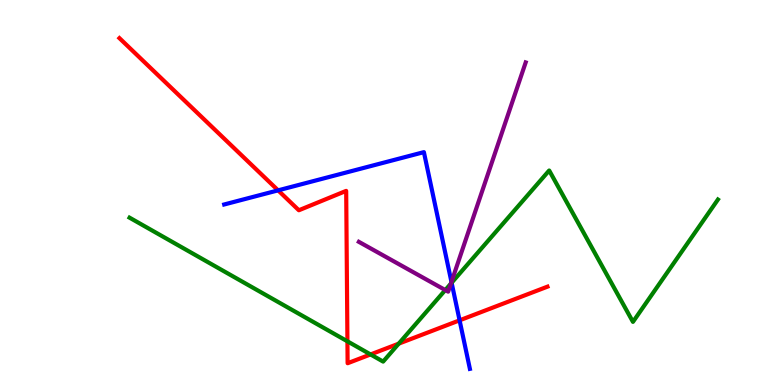[{'lines': ['blue', 'red'], 'intersections': [{'x': 3.59, 'y': 5.06}, {'x': 5.93, 'y': 1.68}]}, {'lines': ['green', 'red'], 'intersections': [{'x': 4.48, 'y': 1.13}, {'x': 4.78, 'y': 0.794}, {'x': 5.14, 'y': 1.07}]}, {'lines': ['purple', 'red'], 'intersections': []}, {'lines': ['blue', 'green'], 'intersections': [{'x': 5.83, 'y': 2.66}]}, {'lines': ['blue', 'purple'], 'intersections': [{'x': 5.83, 'y': 2.68}]}, {'lines': ['green', 'purple'], 'intersections': [{'x': 5.75, 'y': 2.47}, {'x': 5.82, 'y': 2.63}]}]